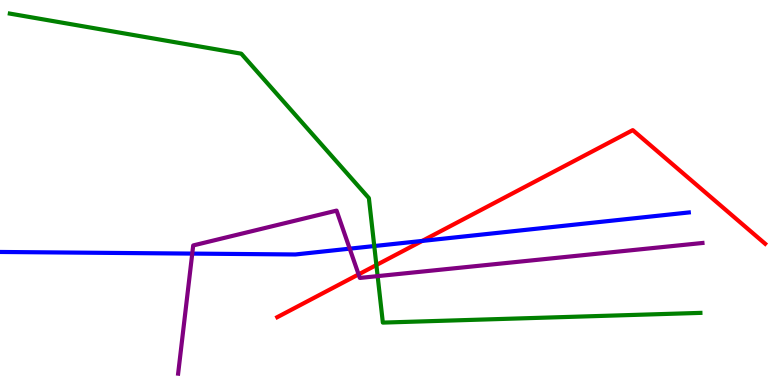[{'lines': ['blue', 'red'], 'intersections': [{'x': 5.45, 'y': 3.74}]}, {'lines': ['green', 'red'], 'intersections': [{'x': 4.86, 'y': 3.12}]}, {'lines': ['purple', 'red'], 'intersections': [{'x': 4.63, 'y': 2.87}]}, {'lines': ['blue', 'green'], 'intersections': [{'x': 4.83, 'y': 3.61}]}, {'lines': ['blue', 'purple'], 'intersections': [{'x': 2.48, 'y': 3.41}, {'x': 4.51, 'y': 3.54}]}, {'lines': ['green', 'purple'], 'intersections': [{'x': 4.87, 'y': 2.83}]}]